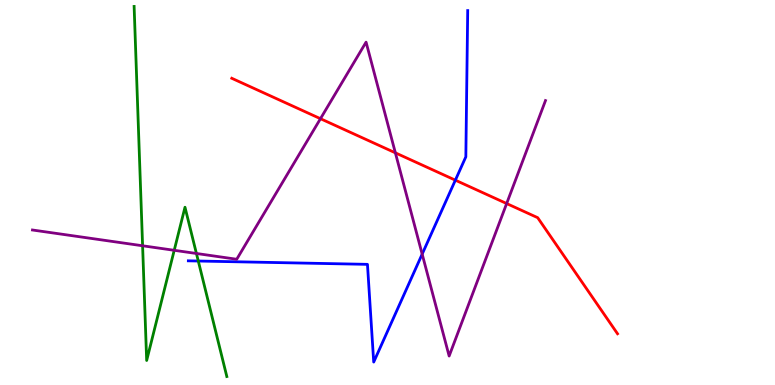[{'lines': ['blue', 'red'], 'intersections': [{'x': 5.88, 'y': 5.32}]}, {'lines': ['green', 'red'], 'intersections': []}, {'lines': ['purple', 'red'], 'intersections': [{'x': 4.13, 'y': 6.92}, {'x': 5.1, 'y': 6.03}, {'x': 6.54, 'y': 4.71}]}, {'lines': ['blue', 'green'], 'intersections': [{'x': 2.56, 'y': 3.22}]}, {'lines': ['blue', 'purple'], 'intersections': [{'x': 5.45, 'y': 3.4}]}, {'lines': ['green', 'purple'], 'intersections': [{'x': 1.84, 'y': 3.62}, {'x': 2.25, 'y': 3.5}, {'x': 2.53, 'y': 3.42}]}]